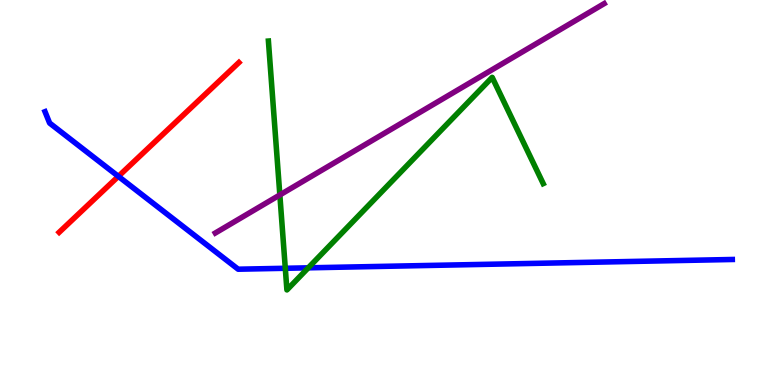[{'lines': ['blue', 'red'], 'intersections': [{'x': 1.53, 'y': 5.42}]}, {'lines': ['green', 'red'], 'intersections': []}, {'lines': ['purple', 'red'], 'intersections': []}, {'lines': ['blue', 'green'], 'intersections': [{'x': 3.68, 'y': 3.03}, {'x': 3.98, 'y': 3.04}]}, {'lines': ['blue', 'purple'], 'intersections': []}, {'lines': ['green', 'purple'], 'intersections': [{'x': 3.61, 'y': 4.94}]}]